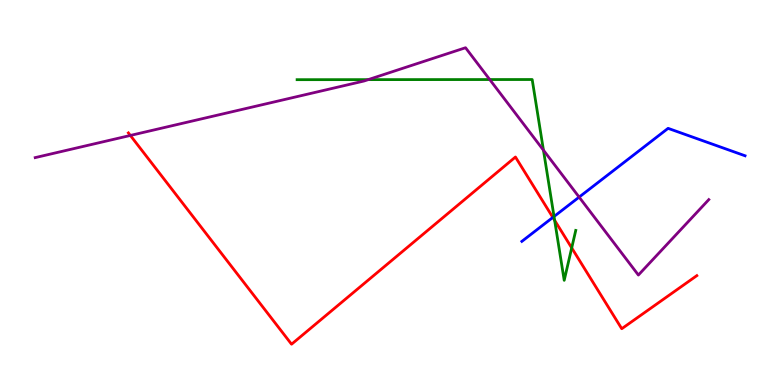[{'lines': ['blue', 'red'], 'intersections': [{'x': 7.13, 'y': 4.35}]}, {'lines': ['green', 'red'], 'intersections': [{'x': 7.16, 'y': 4.28}, {'x': 7.38, 'y': 3.56}]}, {'lines': ['purple', 'red'], 'intersections': [{'x': 1.68, 'y': 6.48}]}, {'lines': ['blue', 'green'], 'intersections': [{'x': 7.15, 'y': 4.38}]}, {'lines': ['blue', 'purple'], 'intersections': [{'x': 7.47, 'y': 4.88}]}, {'lines': ['green', 'purple'], 'intersections': [{'x': 4.75, 'y': 7.93}, {'x': 6.32, 'y': 7.93}, {'x': 7.01, 'y': 6.1}]}]